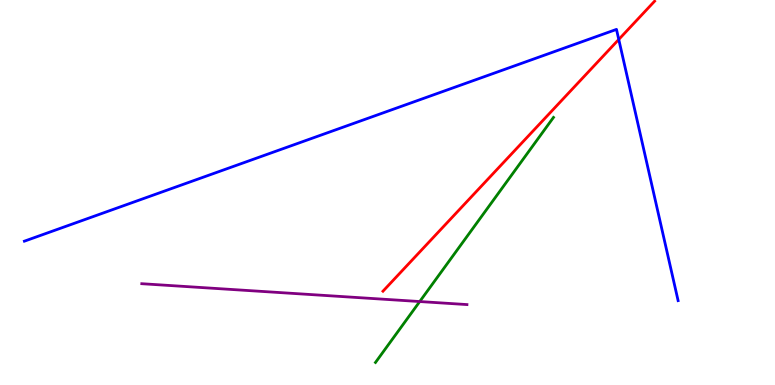[{'lines': ['blue', 'red'], 'intersections': [{'x': 7.98, 'y': 8.98}]}, {'lines': ['green', 'red'], 'intersections': []}, {'lines': ['purple', 'red'], 'intersections': []}, {'lines': ['blue', 'green'], 'intersections': []}, {'lines': ['blue', 'purple'], 'intersections': []}, {'lines': ['green', 'purple'], 'intersections': [{'x': 5.42, 'y': 2.17}]}]